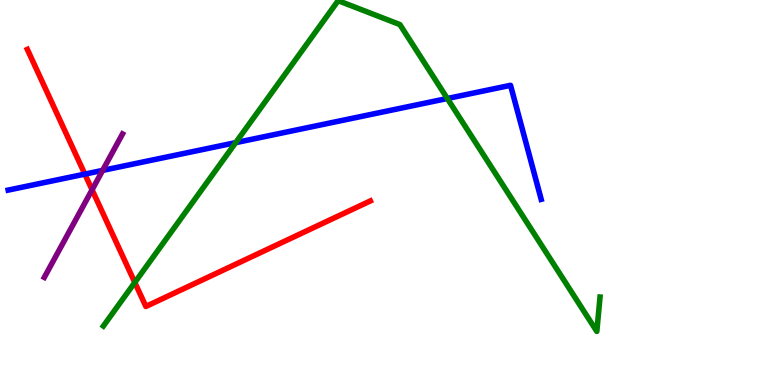[{'lines': ['blue', 'red'], 'intersections': [{'x': 1.09, 'y': 5.48}]}, {'lines': ['green', 'red'], 'intersections': [{'x': 1.74, 'y': 2.66}]}, {'lines': ['purple', 'red'], 'intersections': [{'x': 1.19, 'y': 5.07}]}, {'lines': ['blue', 'green'], 'intersections': [{'x': 3.04, 'y': 6.29}, {'x': 5.77, 'y': 7.44}]}, {'lines': ['blue', 'purple'], 'intersections': [{'x': 1.32, 'y': 5.57}]}, {'lines': ['green', 'purple'], 'intersections': []}]